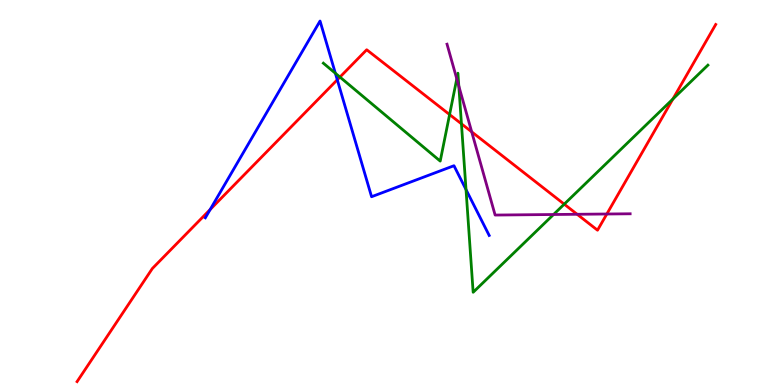[{'lines': ['blue', 'red'], 'intersections': [{'x': 2.71, 'y': 4.56}, {'x': 4.35, 'y': 7.93}]}, {'lines': ['green', 'red'], 'intersections': [{'x': 4.39, 'y': 8.0}, {'x': 5.8, 'y': 7.02}, {'x': 5.95, 'y': 6.78}, {'x': 7.28, 'y': 4.7}, {'x': 8.68, 'y': 7.43}]}, {'lines': ['purple', 'red'], 'intersections': [{'x': 6.09, 'y': 6.58}, {'x': 7.45, 'y': 4.43}, {'x': 7.83, 'y': 4.44}]}, {'lines': ['blue', 'green'], 'intersections': [{'x': 4.33, 'y': 8.1}, {'x': 6.01, 'y': 5.08}]}, {'lines': ['blue', 'purple'], 'intersections': []}, {'lines': ['green', 'purple'], 'intersections': [{'x': 5.89, 'y': 7.95}, {'x': 5.92, 'y': 7.76}, {'x': 7.14, 'y': 4.43}]}]